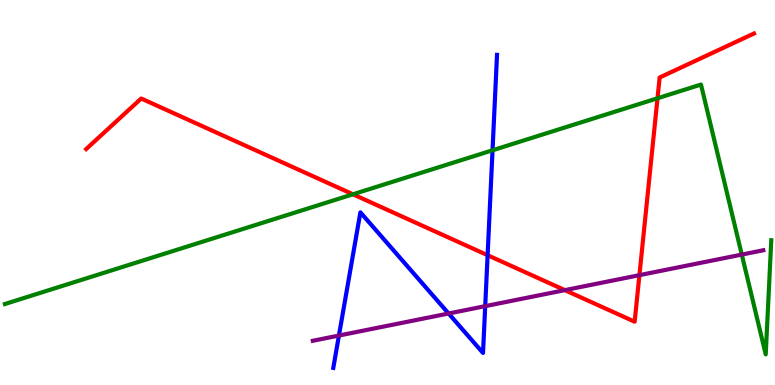[{'lines': ['blue', 'red'], 'intersections': [{'x': 6.29, 'y': 3.37}]}, {'lines': ['green', 'red'], 'intersections': [{'x': 4.55, 'y': 4.95}, {'x': 8.48, 'y': 7.45}]}, {'lines': ['purple', 'red'], 'intersections': [{'x': 7.29, 'y': 2.46}, {'x': 8.25, 'y': 2.85}]}, {'lines': ['blue', 'green'], 'intersections': [{'x': 6.36, 'y': 6.1}]}, {'lines': ['blue', 'purple'], 'intersections': [{'x': 4.37, 'y': 1.28}, {'x': 5.79, 'y': 1.86}, {'x': 6.26, 'y': 2.05}]}, {'lines': ['green', 'purple'], 'intersections': [{'x': 9.57, 'y': 3.39}]}]